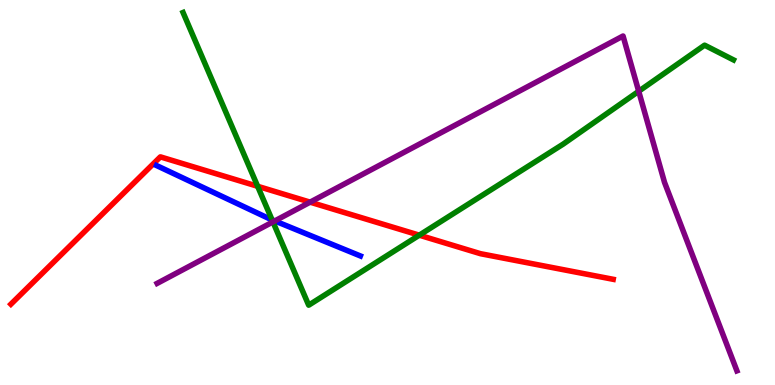[{'lines': ['blue', 'red'], 'intersections': []}, {'lines': ['green', 'red'], 'intersections': [{'x': 3.32, 'y': 5.16}, {'x': 5.41, 'y': 3.89}]}, {'lines': ['purple', 'red'], 'intersections': [{'x': 4.0, 'y': 4.75}]}, {'lines': ['blue', 'green'], 'intersections': [{'x': 3.51, 'y': 4.29}]}, {'lines': ['blue', 'purple'], 'intersections': [{'x': 3.55, 'y': 4.26}]}, {'lines': ['green', 'purple'], 'intersections': [{'x': 3.52, 'y': 4.24}, {'x': 8.24, 'y': 7.63}]}]